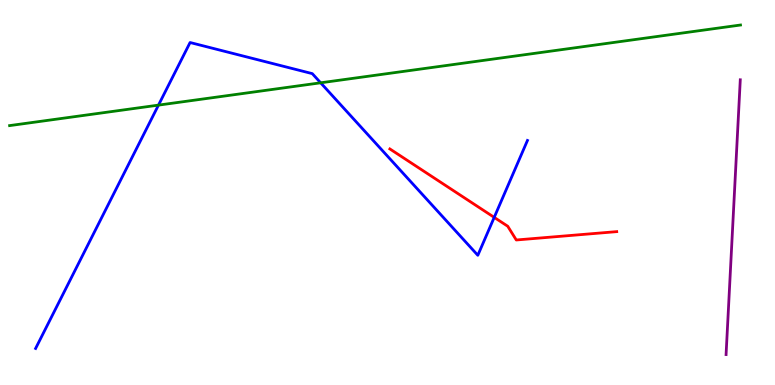[{'lines': ['blue', 'red'], 'intersections': [{'x': 6.38, 'y': 4.35}]}, {'lines': ['green', 'red'], 'intersections': []}, {'lines': ['purple', 'red'], 'intersections': []}, {'lines': ['blue', 'green'], 'intersections': [{'x': 2.04, 'y': 7.27}, {'x': 4.14, 'y': 7.85}]}, {'lines': ['blue', 'purple'], 'intersections': []}, {'lines': ['green', 'purple'], 'intersections': []}]